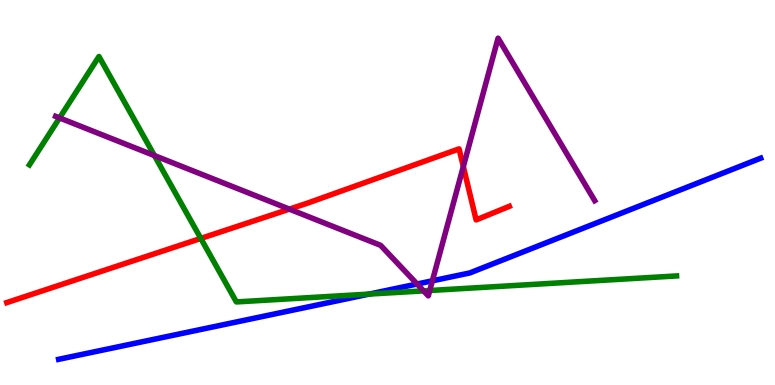[{'lines': ['blue', 'red'], 'intersections': []}, {'lines': ['green', 'red'], 'intersections': [{'x': 2.59, 'y': 3.81}]}, {'lines': ['purple', 'red'], 'intersections': [{'x': 3.73, 'y': 4.57}, {'x': 5.98, 'y': 5.67}]}, {'lines': ['blue', 'green'], 'intersections': [{'x': 4.76, 'y': 2.36}]}, {'lines': ['blue', 'purple'], 'intersections': [{'x': 5.38, 'y': 2.62}, {'x': 5.58, 'y': 2.71}]}, {'lines': ['green', 'purple'], 'intersections': [{'x': 0.768, 'y': 6.94}, {'x': 1.99, 'y': 5.96}, {'x': 5.47, 'y': 2.44}, {'x': 5.55, 'y': 2.45}]}]